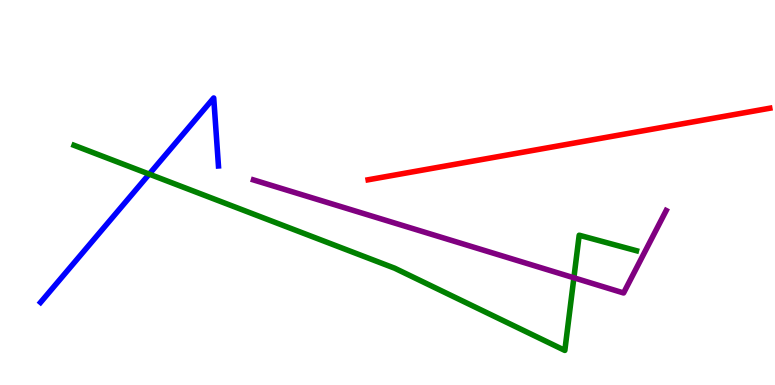[{'lines': ['blue', 'red'], 'intersections': []}, {'lines': ['green', 'red'], 'intersections': []}, {'lines': ['purple', 'red'], 'intersections': []}, {'lines': ['blue', 'green'], 'intersections': [{'x': 1.93, 'y': 5.48}]}, {'lines': ['blue', 'purple'], 'intersections': []}, {'lines': ['green', 'purple'], 'intersections': [{'x': 7.4, 'y': 2.78}]}]